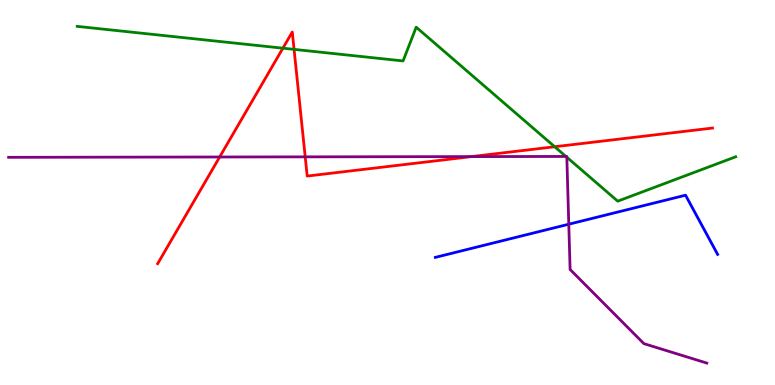[{'lines': ['blue', 'red'], 'intersections': []}, {'lines': ['green', 'red'], 'intersections': [{'x': 3.65, 'y': 8.75}, {'x': 3.79, 'y': 8.72}, {'x': 7.16, 'y': 6.19}]}, {'lines': ['purple', 'red'], 'intersections': [{'x': 2.83, 'y': 5.92}, {'x': 3.94, 'y': 5.93}, {'x': 6.08, 'y': 5.93}]}, {'lines': ['blue', 'green'], 'intersections': []}, {'lines': ['blue', 'purple'], 'intersections': [{'x': 7.34, 'y': 4.18}]}, {'lines': ['green', 'purple'], 'intersections': [{'x': 7.3, 'y': 5.94}, {'x': 7.31, 'y': 5.92}]}]